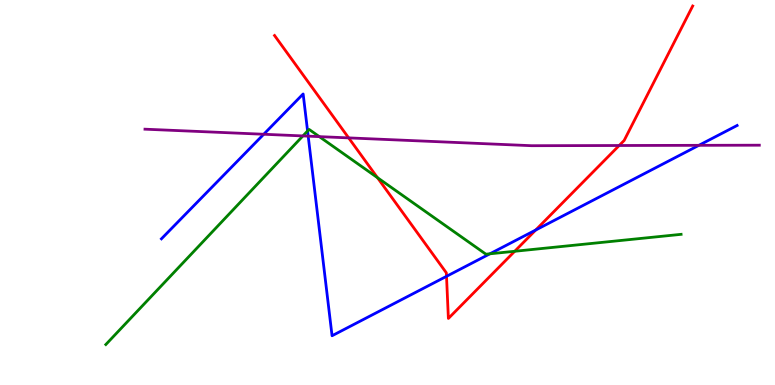[{'lines': ['blue', 'red'], 'intersections': [{'x': 5.76, 'y': 2.82}, {'x': 6.91, 'y': 4.03}]}, {'lines': ['green', 'red'], 'intersections': [{'x': 4.87, 'y': 5.39}, {'x': 6.64, 'y': 3.47}]}, {'lines': ['purple', 'red'], 'intersections': [{'x': 4.5, 'y': 6.42}, {'x': 7.99, 'y': 6.22}]}, {'lines': ['blue', 'green'], 'intersections': [{'x': 3.97, 'y': 6.6}, {'x': 6.32, 'y': 3.41}]}, {'lines': ['blue', 'purple'], 'intersections': [{'x': 3.4, 'y': 6.51}, {'x': 3.98, 'y': 6.46}, {'x': 9.02, 'y': 6.23}]}, {'lines': ['green', 'purple'], 'intersections': [{'x': 3.91, 'y': 6.47}, {'x': 4.12, 'y': 6.45}]}]